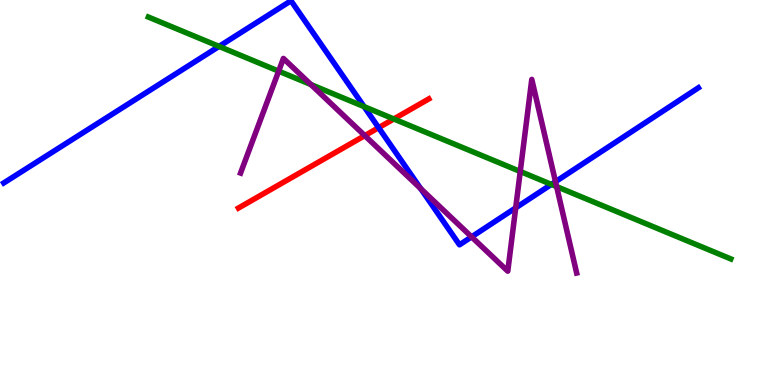[{'lines': ['blue', 'red'], 'intersections': [{'x': 4.89, 'y': 6.68}]}, {'lines': ['green', 'red'], 'intersections': [{'x': 5.08, 'y': 6.91}]}, {'lines': ['purple', 'red'], 'intersections': [{'x': 4.71, 'y': 6.48}]}, {'lines': ['blue', 'green'], 'intersections': [{'x': 2.83, 'y': 8.79}, {'x': 4.7, 'y': 7.23}, {'x': 7.11, 'y': 5.21}]}, {'lines': ['blue', 'purple'], 'intersections': [{'x': 5.43, 'y': 5.1}, {'x': 6.08, 'y': 3.85}, {'x': 6.65, 'y': 4.6}, {'x': 7.17, 'y': 5.28}]}, {'lines': ['green', 'purple'], 'intersections': [{'x': 3.6, 'y': 8.15}, {'x': 4.01, 'y': 7.8}, {'x': 6.71, 'y': 5.55}, {'x': 7.18, 'y': 5.15}]}]